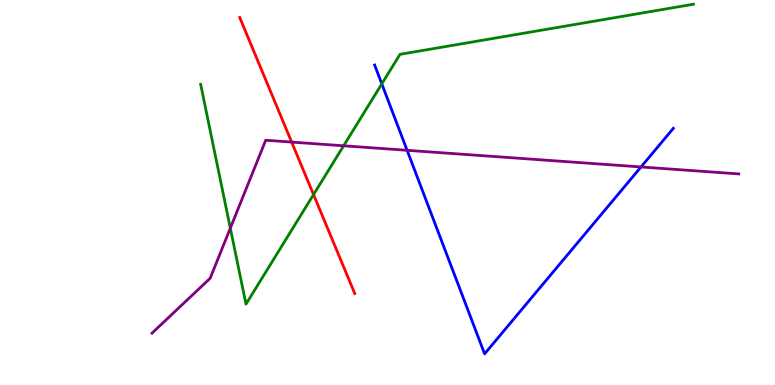[{'lines': ['blue', 'red'], 'intersections': []}, {'lines': ['green', 'red'], 'intersections': [{'x': 4.05, 'y': 4.95}]}, {'lines': ['purple', 'red'], 'intersections': [{'x': 3.76, 'y': 6.31}]}, {'lines': ['blue', 'green'], 'intersections': [{'x': 4.93, 'y': 7.82}]}, {'lines': ['blue', 'purple'], 'intersections': [{'x': 5.25, 'y': 6.1}, {'x': 8.27, 'y': 5.66}]}, {'lines': ['green', 'purple'], 'intersections': [{'x': 2.97, 'y': 4.07}, {'x': 4.43, 'y': 6.21}]}]